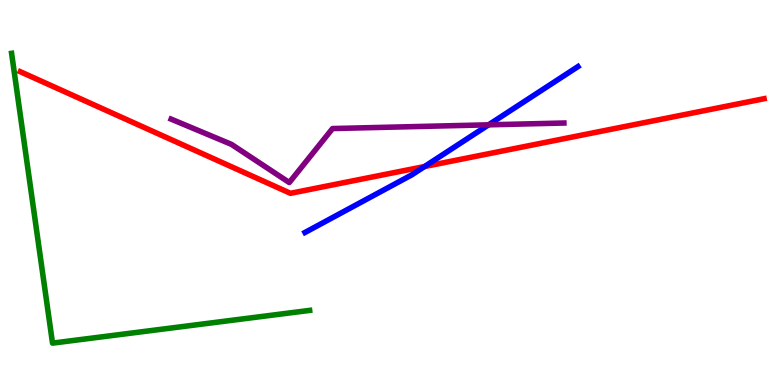[{'lines': ['blue', 'red'], 'intersections': [{'x': 5.48, 'y': 5.67}]}, {'lines': ['green', 'red'], 'intersections': []}, {'lines': ['purple', 'red'], 'intersections': []}, {'lines': ['blue', 'green'], 'intersections': []}, {'lines': ['blue', 'purple'], 'intersections': [{'x': 6.3, 'y': 6.76}]}, {'lines': ['green', 'purple'], 'intersections': []}]